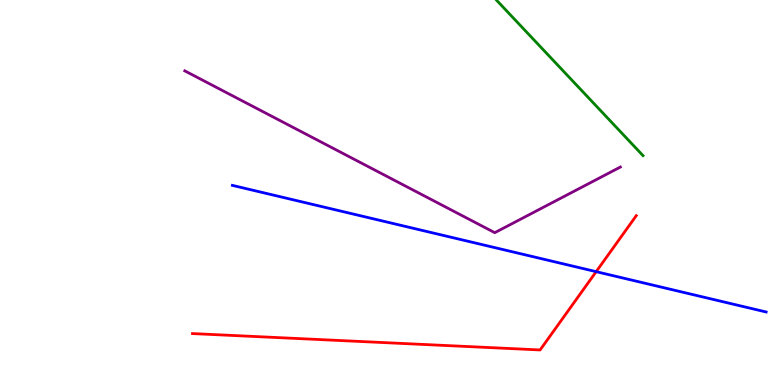[{'lines': ['blue', 'red'], 'intersections': [{'x': 7.69, 'y': 2.94}]}, {'lines': ['green', 'red'], 'intersections': []}, {'lines': ['purple', 'red'], 'intersections': []}, {'lines': ['blue', 'green'], 'intersections': []}, {'lines': ['blue', 'purple'], 'intersections': []}, {'lines': ['green', 'purple'], 'intersections': []}]